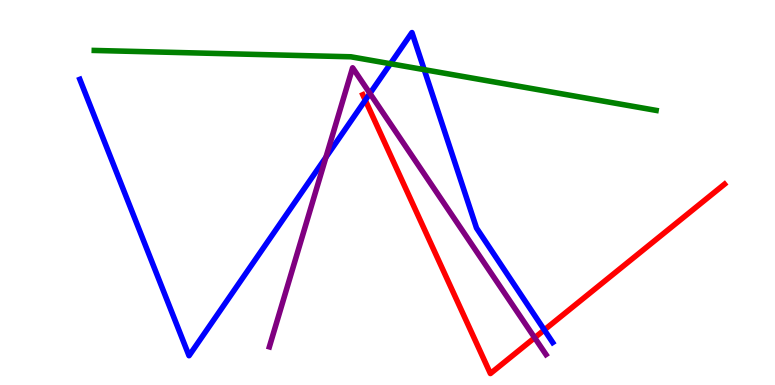[{'lines': ['blue', 'red'], 'intersections': [{'x': 4.71, 'y': 7.4}, {'x': 7.02, 'y': 1.43}]}, {'lines': ['green', 'red'], 'intersections': []}, {'lines': ['purple', 'red'], 'intersections': [{'x': 6.9, 'y': 1.23}]}, {'lines': ['blue', 'green'], 'intersections': [{'x': 5.04, 'y': 8.34}, {'x': 5.47, 'y': 8.19}]}, {'lines': ['blue', 'purple'], 'intersections': [{'x': 4.21, 'y': 5.91}, {'x': 4.77, 'y': 7.57}]}, {'lines': ['green', 'purple'], 'intersections': []}]